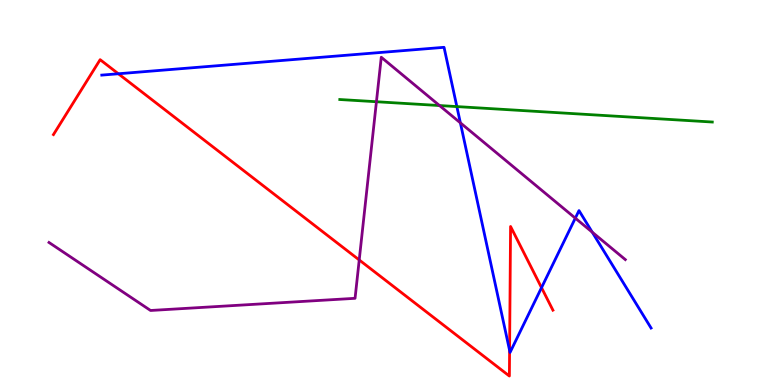[{'lines': ['blue', 'red'], 'intersections': [{'x': 1.53, 'y': 8.08}, {'x': 6.58, 'y': 0.899}, {'x': 6.99, 'y': 2.53}]}, {'lines': ['green', 'red'], 'intersections': []}, {'lines': ['purple', 'red'], 'intersections': [{'x': 4.64, 'y': 3.25}]}, {'lines': ['blue', 'green'], 'intersections': [{'x': 5.89, 'y': 7.23}]}, {'lines': ['blue', 'purple'], 'intersections': [{'x': 5.94, 'y': 6.81}, {'x': 7.42, 'y': 4.33}, {'x': 7.64, 'y': 3.97}]}, {'lines': ['green', 'purple'], 'intersections': [{'x': 4.86, 'y': 7.36}, {'x': 5.67, 'y': 7.26}]}]